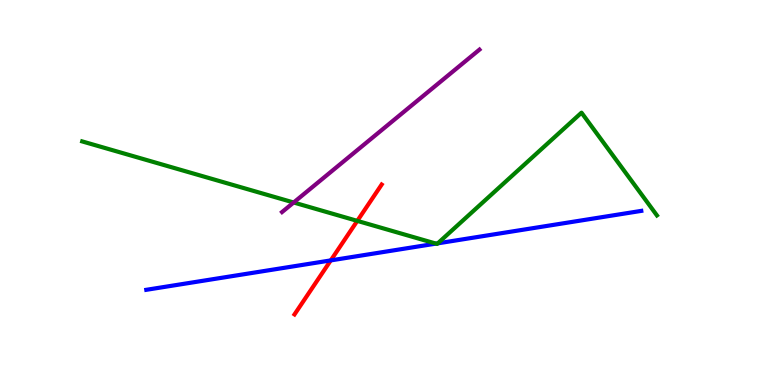[{'lines': ['blue', 'red'], 'intersections': [{'x': 4.27, 'y': 3.24}]}, {'lines': ['green', 'red'], 'intersections': [{'x': 4.61, 'y': 4.26}]}, {'lines': ['purple', 'red'], 'intersections': []}, {'lines': ['blue', 'green'], 'intersections': [{'x': 5.63, 'y': 3.67}, {'x': 5.65, 'y': 3.68}]}, {'lines': ['blue', 'purple'], 'intersections': []}, {'lines': ['green', 'purple'], 'intersections': [{'x': 3.79, 'y': 4.74}]}]